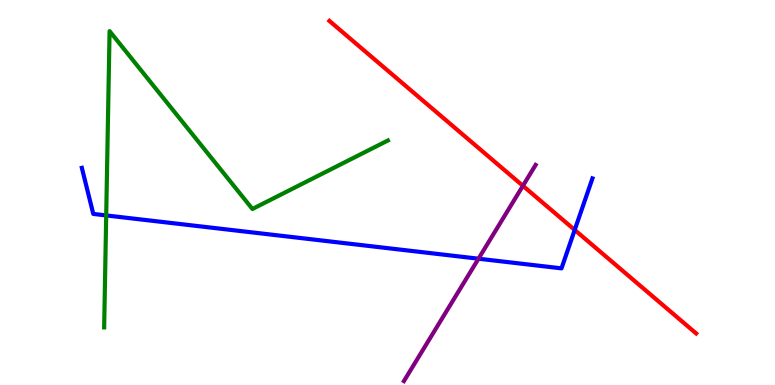[{'lines': ['blue', 'red'], 'intersections': [{'x': 7.42, 'y': 4.03}]}, {'lines': ['green', 'red'], 'intersections': []}, {'lines': ['purple', 'red'], 'intersections': [{'x': 6.75, 'y': 5.17}]}, {'lines': ['blue', 'green'], 'intersections': [{'x': 1.37, 'y': 4.4}]}, {'lines': ['blue', 'purple'], 'intersections': [{'x': 6.17, 'y': 3.28}]}, {'lines': ['green', 'purple'], 'intersections': []}]